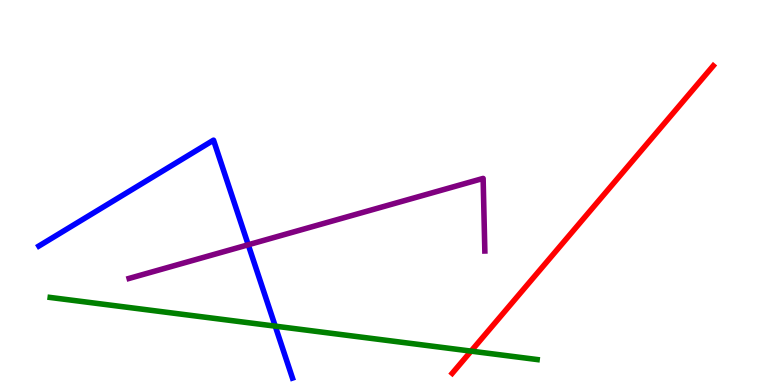[{'lines': ['blue', 'red'], 'intersections': []}, {'lines': ['green', 'red'], 'intersections': [{'x': 6.08, 'y': 0.88}]}, {'lines': ['purple', 'red'], 'intersections': []}, {'lines': ['blue', 'green'], 'intersections': [{'x': 3.55, 'y': 1.53}]}, {'lines': ['blue', 'purple'], 'intersections': [{'x': 3.2, 'y': 3.64}]}, {'lines': ['green', 'purple'], 'intersections': []}]